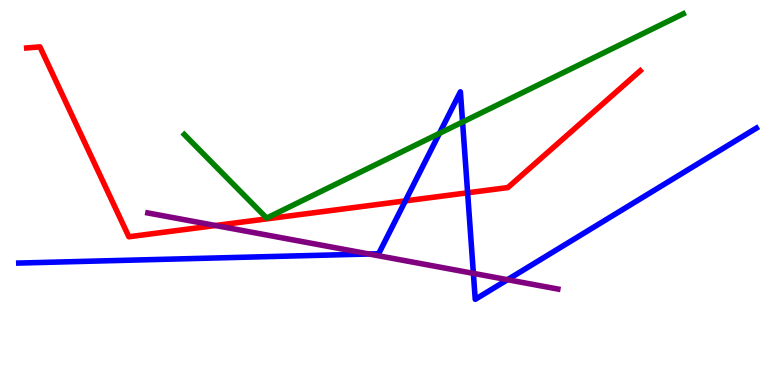[{'lines': ['blue', 'red'], 'intersections': [{'x': 5.23, 'y': 4.78}, {'x': 6.03, 'y': 4.99}]}, {'lines': ['green', 'red'], 'intersections': []}, {'lines': ['purple', 'red'], 'intersections': [{'x': 2.78, 'y': 4.14}]}, {'lines': ['blue', 'green'], 'intersections': [{'x': 5.67, 'y': 6.54}, {'x': 5.97, 'y': 6.83}]}, {'lines': ['blue', 'purple'], 'intersections': [{'x': 4.76, 'y': 3.4}, {'x': 6.11, 'y': 2.9}, {'x': 6.55, 'y': 2.74}]}, {'lines': ['green', 'purple'], 'intersections': []}]